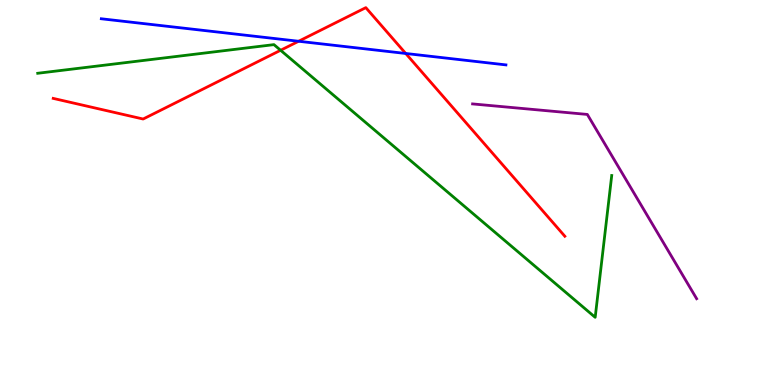[{'lines': ['blue', 'red'], 'intersections': [{'x': 3.85, 'y': 8.93}, {'x': 5.24, 'y': 8.61}]}, {'lines': ['green', 'red'], 'intersections': [{'x': 3.62, 'y': 8.69}]}, {'lines': ['purple', 'red'], 'intersections': []}, {'lines': ['blue', 'green'], 'intersections': []}, {'lines': ['blue', 'purple'], 'intersections': []}, {'lines': ['green', 'purple'], 'intersections': []}]